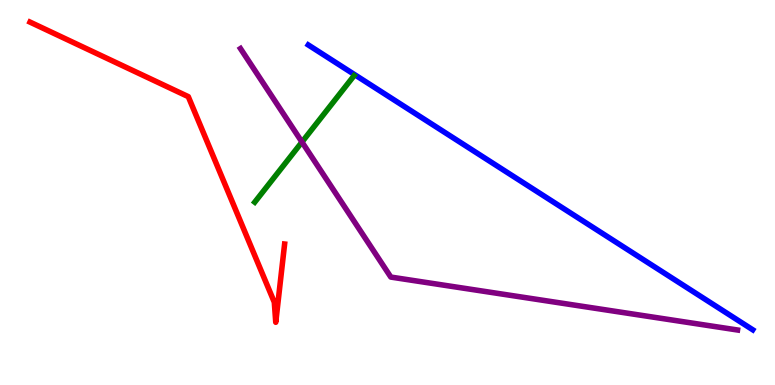[{'lines': ['blue', 'red'], 'intersections': []}, {'lines': ['green', 'red'], 'intersections': []}, {'lines': ['purple', 'red'], 'intersections': []}, {'lines': ['blue', 'green'], 'intersections': []}, {'lines': ['blue', 'purple'], 'intersections': []}, {'lines': ['green', 'purple'], 'intersections': [{'x': 3.9, 'y': 6.31}]}]